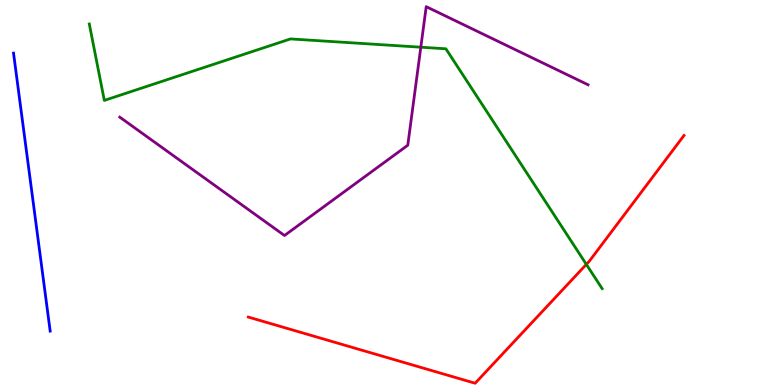[{'lines': ['blue', 'red'], 'intersections': []}, {'lines': ['green', 'red'], 'intersections': [{'x': 7.57, 'y': 3.13}]}, {'lines': ['purple', 'red'], 'intersections': []}, {'lines': ['blue', 'green'], 'intersections': []}, {'lines': ['blue', 'purple'], 'intersections': []}, {'lines': ['green', 'purple'], 'intersections': [{'x': 5.43, 'y': 8.77}]}]